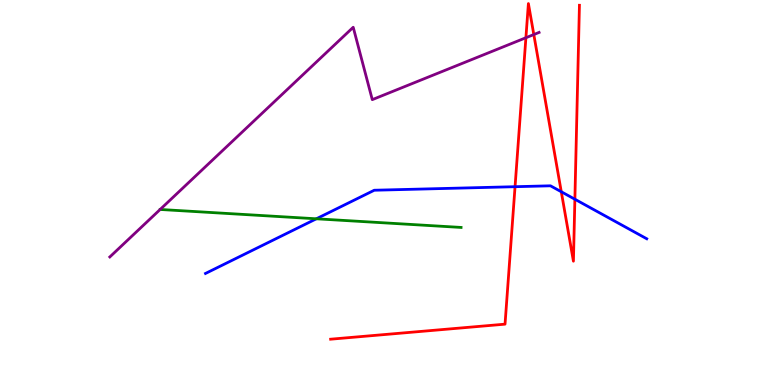[{'lines': ['blue', 'red'], 'intersections': [{'x': 6.65, 'y': 5.15}, {'x': 7.24, 'y': 5.02}, {'x': 7.42, 'y': 4.83}]}, {'lines': ['green', 'red'], 'intersections': []}, {'lines': ['purple', 'red'], 'intersections': [{'x': 6.79, 'y': 9.02}, {'x': 6.89, 'y': 9.1}]}, {'lines': ['blue', 'green'], 'intersections': [{'x': 4.08, 'y': 4.32}]}, {'lines': ['blue', 'purple'], 'intersections': []}, {'lines': ['green', 'purple'], 'intersections': []}]